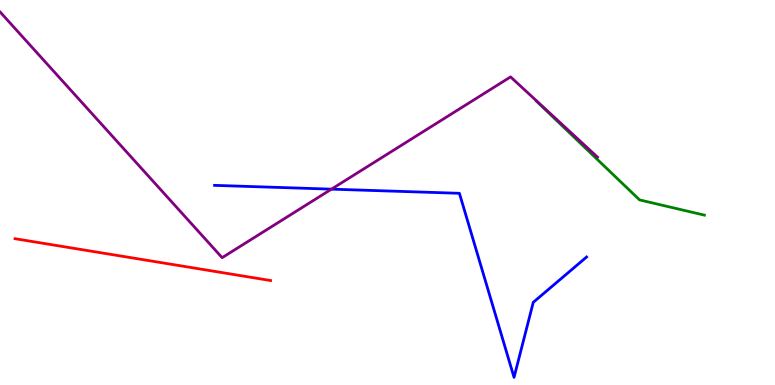[{'lines': ['blue', 'red'], 'intersections': []}, {'lines': ['green', 'red'], 'intersections': []}, {'lines': ['purple', 'red'], 'intersections': []}, {'lines': ['blue', 'green'], 'intersections': []}, {'lines': ['blue', 'purple'], 'intersections': [{'x': 4.28, 'y': 5.09}]}, {'lines': ['green', 'purple'], 'intersections': []}]